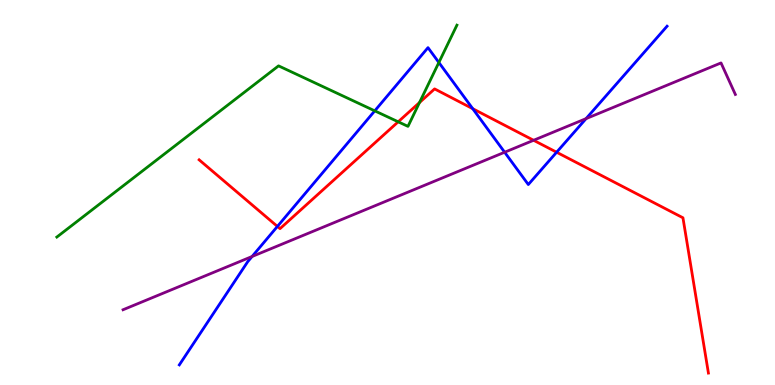[{'lines': ['blue', 'red'], 'intersections': [{'x': 3.58, 'y': 4.12}, {'x': 6.1, 'y': 7.18}, {'x': 7.18, 'y': 6.05}]}, {'lines': ['green', 'red'], 'intersections': [{'x': 5.14, 'y': 6.84}, {'x': 5.41, 'y': 7.34}]}, {'lines': ['purple', 'red'], 'intersections': [{'x': 6.89, 'y': 6.36}]}, {'lines': ['blue', 'green'], 'intersections': [{'x': 4.84, 'y': 7.12}, {'x': 5.66, 'y': 8.38}]}, {'lines': ['blue', 'purple'], 'intersections': [{'x': 3.25, 'y': 3.34}, {'x': 6.51, 'y': 6.05}, {'x': 7.56, 'y': 6.92}]}, {'lines': ['green', 'purple'], 'intersections': []}]